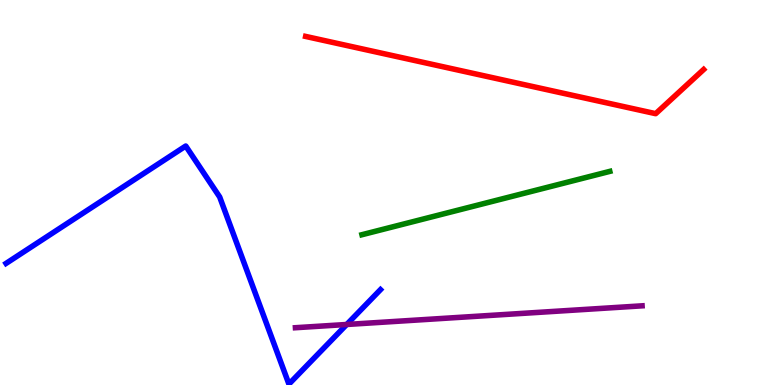[{'lines': ['blue', 'red'], 'intersections': []}, {'lines': ['green', 'red'], 'intersections': []}, {'lines': ['purple', 'red'], 'intersections': []}, {'lines': ['blue', 'green'], 'intersections': []}, {'lines': ['blue', 'purple'], 'intersections': [{'x': 4.47, 'y': 1.57}]}, {'lines': ['green', 'purple'], 'intersections': []}]